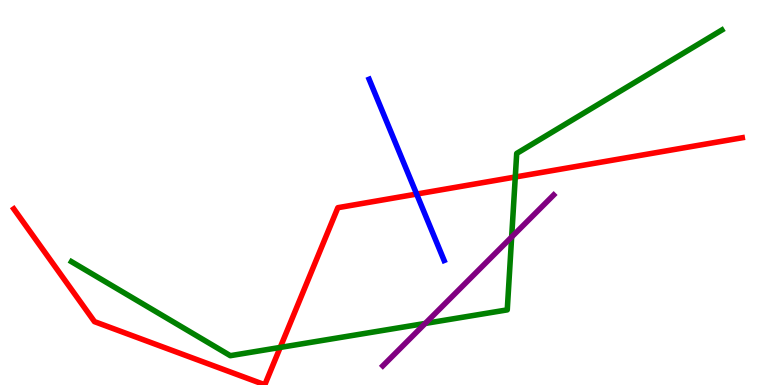[{'lines': ['blue', 'red'], 'intersections': [{'x': 5.38, 'y': 4.96}]}, {'lines': ['green', 'red'], 'intersections': [{'x': 3.62, 'y': 0.976}, {'x': 6.65, 'y': 5.4}]}, {'lines': ['purple', 'red'], 'intersections': []}, {'lines': ['blue', 'green'], 'intersections': []}, {'lines': ['blue', 'purple'], 'intersections': []}, {'lines': ['green', 'purple'], 'intersections': [{'x': 5.49, 'y': 1.6}, {'x': 6.6, 'y': 3.84}]}]